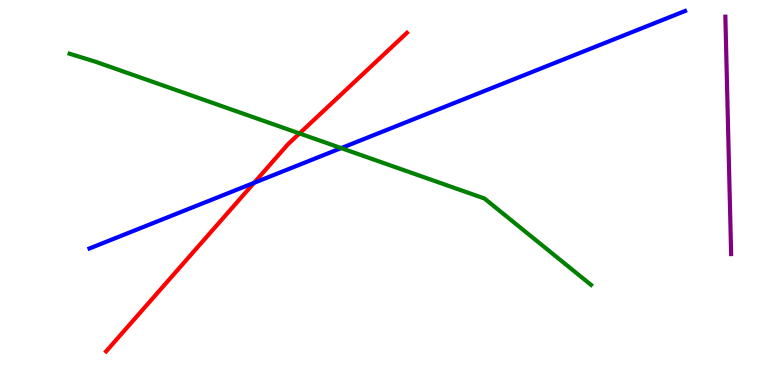[{'lines': ['blue', 'red'], 'intersections': [{'x': 3.28, 'y': 5.25}]}, {'lines': ['green', 'red'], 'intersections': [{'x': 3.86, 'y': 6.53}]}, {'lines': ['purple', 'red'], 'intersections': []}, {'lines': ['blue', 'green'], 'intersections': [{'x': 4.4, 'y': 6.15}]}, {'lines': ['blue', 'purple'], 'intersections': []}, {'lines': ['green', 'purple'], 'intersections': []}]